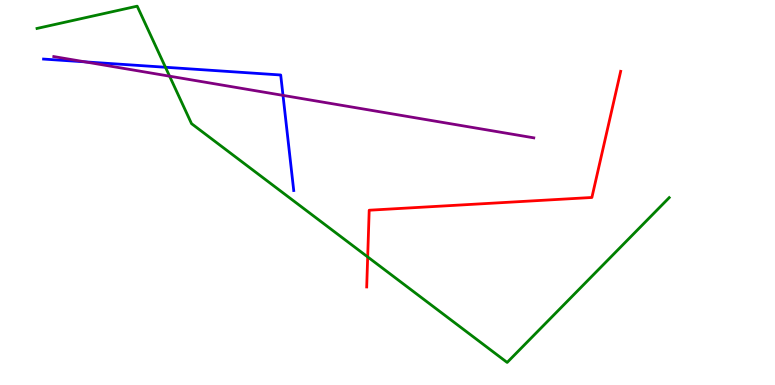[{'lines': ['blue', 'red'], 'intersections': []}, {'lines': ['green', 'red'], 'intersections': [{'x': 4.74, 'y': 3.33}]}, {'lines': ['purple', 'red'], 'intersections': []}, {'lines': ['blue', 'green'], 'intersections': [{'x': 2.13, 'y': 8.25}]}, {'lines': ['blue', 'purple'], 'intersections': [{'x': 1.1, 'y': 8.39}, {'x': 3.65, 'y': 7.52}]}, {'lines': ['green', 'purple'], 'intersections': [{'x': 2.19, 'y': 8.02}]}]